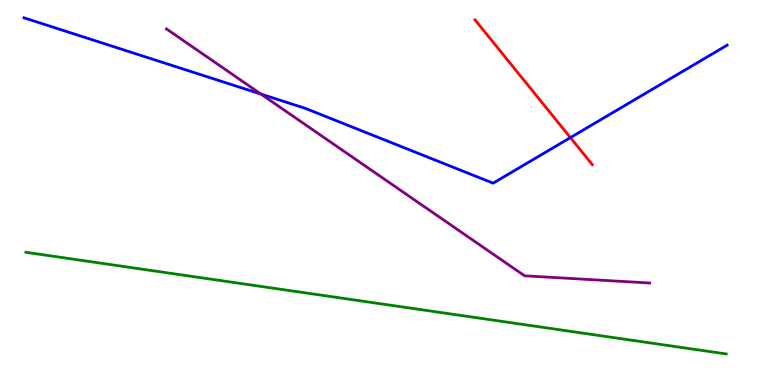[{'lines': ['blue', 'red'], 'intersections': [{'x': 7.36, 'y': 6.43}]}, {'lines': ['green', 'red'], 'intersections': []}, {'lines': ['purple', 'red'], 'intersections': []}, {'lines': ['blue', 'green'], 'intersections': []}, {'lines': ['blue', 'purple'], 'intersections': [{'x': 3.37, 'y': 7.56}]}, {'lines': ['green', 'purple'], 'intersections': []}]